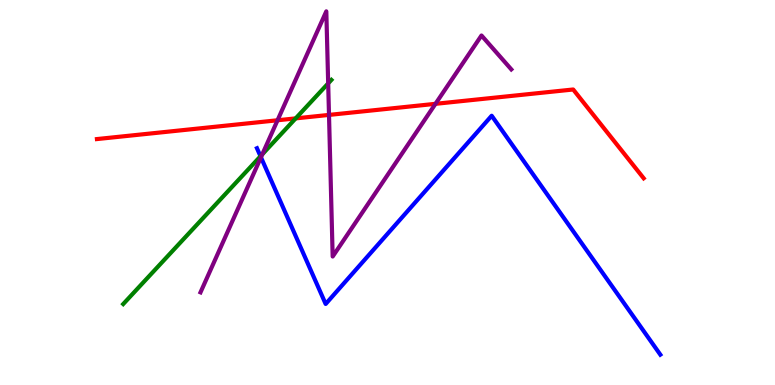[{'lines': ['blue', 'red'], 'intersections': []}, {'lines': ['green', 'red'], 'intersections': [{'x': 3.82, 'y': 6.93}]}, {'lines': ['purple', 'red'], 'intersections': [{'x': 3.58, 'y': 6.88}, {'x': 4.25, 'y': 7.02}, {'x': 5.62, 'y': 7.3}]}, {'lines': ['blue', 'green'], 'intersections': [{'x': 3.36, 'y': 5.94}]}, {'lines': ['blue', 'purple'], 'intersections': [{'x': 3.37, 'y': 5.91}]}, {'lines': ['green', 'purple'], 'intersections': [{'x': 3.38, 'y': 5.99}, {'x': 4.23, 'y': 7.83}]}]